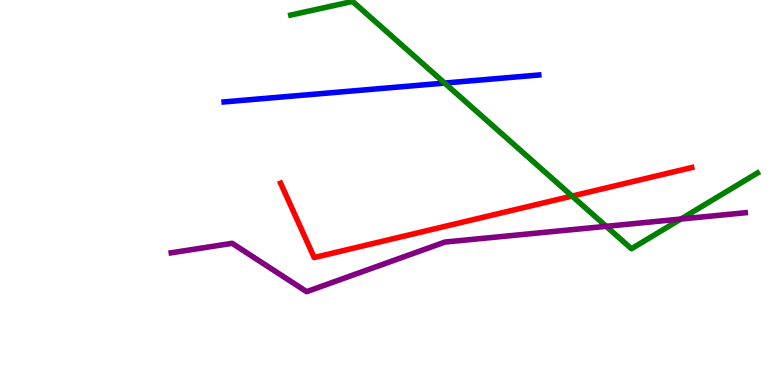[{'lines': ['blue', 'red'], 'intersections': []}, {'lines': ['green', 'red'], 'intersections': [{'x': 7.38, 'y': 4.91}]}, {'lines': ['purple', 'red'], 'intersections': []}, {'lines': ['blue', 'green'], 'intersections': [{'x': 5.74, 'y': 7.84}]}, {'lines': ['blue', 'purple'], 'intersections': []}, {'lines': ['green', 'purple'], 'intersections': [{'x': 7.82, 'y': 4.12}, {'x': 8.79, 'y': 4.31}]}]